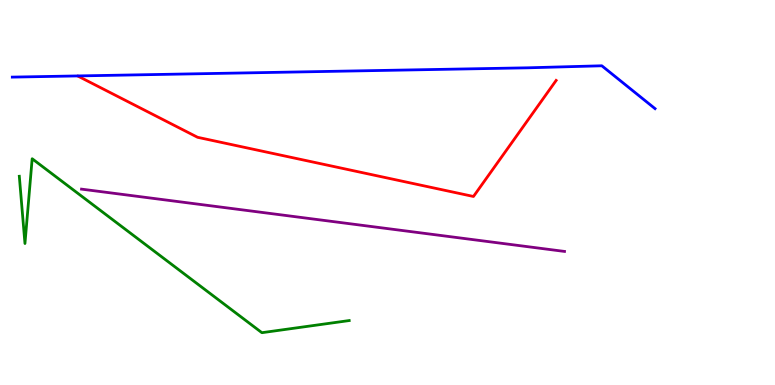[{'lines': ['blue', 'red'], 'intersections': []}, {'lines': ['green', 'red'], 'intersections': []}, {'lines': ['purple', 'red'], 'intersections': []}, {'lines': ['blue', 'green'], 'intersections': []}, {'lines': ['blue', 'purple'], 'intersections': []}, {'lines': ['green', 'purple'], 'intersections': []}]